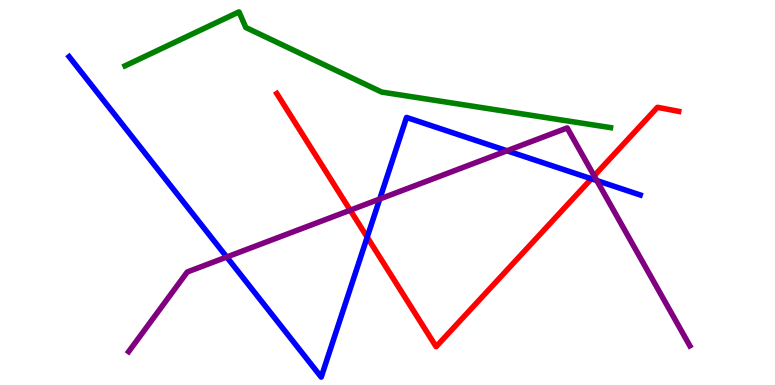[{'lines': ['blue', 'red'], 'intersections': [{'x': 4.74, 'y': 3.84}, {'x': 7.63, 'y': 5.36}]}, {'lines': ['green', 'red'], 'intersections': []}, {'lines': ['purple', 'red'], 'intersections': [{'x': 4.52, 'y': 4.54}, {'x': 7.67, 'y': 5.43}]}, {'lines': ['blue', 'green'], 'intersections': []}, {'lines': ['blue', 'purple'], 'intersections': [{'x': 2.93, 'y': 3.32}, {'x': 4.9, 'y': 4.83}, {'x': 6.54, 'y': 6.08}, {'x': 7.7, 'y': 5.31}]}, {'lines': ['green', 'purple'], 'intersections': []}]